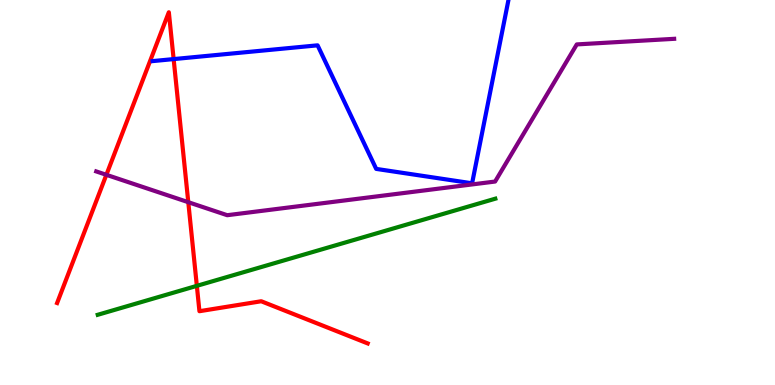[{'lines': ['blue', 'red'], 'intersections': [{'x': 2.24, 'y': 8.47}]}, {'lines': ['green', 'red'], 'intersections': [{'x': 2.54, 'y': 2.58}]}, {'lines': ['purple', 'red'], 'intersections': [{'x': 1.37, 'y': 5.46}, {'x': 2.43, 'y': 4.75}]}, {'lines': ['blue', 'green'], 'intersections': []}, {'lines': ['blue', 'purple'], 'intersections': []}, {'lines': ['green', 'purple'], 'intersections': []}]